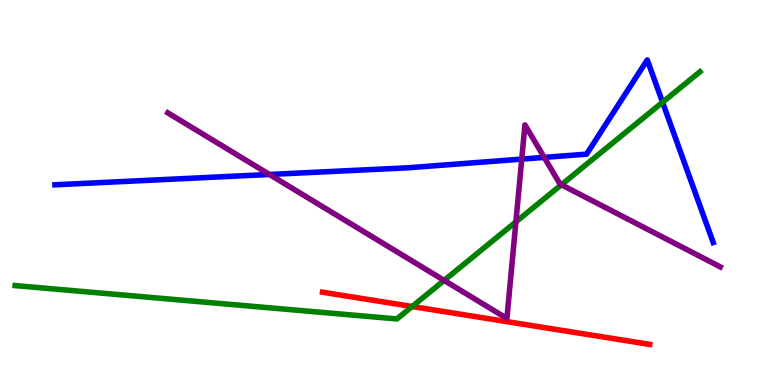[{'lines': ['blue', 'red'], 'intersections': []}, {'lines': ['green', 'red'], 'intersections': [{'x': 5.32, 'y': 2.04}]}, {'lines': ['purple', 'red'], 'intersections': []}, {'lines': ['blue', 'green'], 'intersections': [{'x': 8.55, 'y': 7.34}]}, {'lines': ['blue', 'purple'], 'intersections': [{'x': 3.48, 'y': 5.47}, {'x': 6.73, 'y': 5.87}, {'x': 7.02, 'y': 5.91}]}, {'lines': ['green', 'purple'], 'intersections': [{'x': 5.73, 'y': 2.72}, {'x': 6.66, 'y': 4.24}, {'x': 7.24, 'y': 5.2}]}]